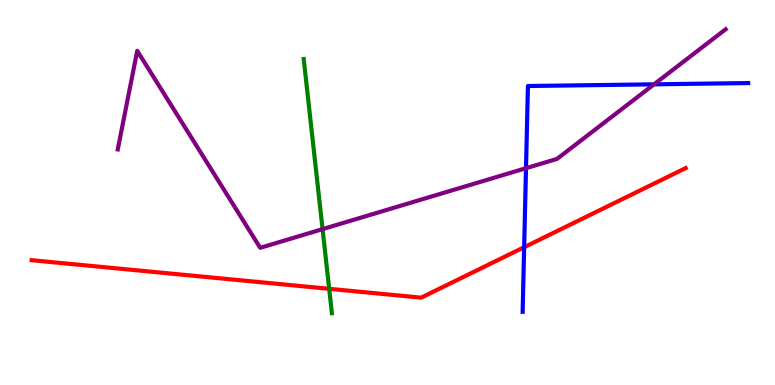[{'lines': ['blue', 'red'], 'intersections': [{'x': 6.76, 'y': 3.58}]}, {'lines': ['green', 'red'], 'intersections': [{'x': 4.25, 'y': 2.5}]}, {'lines': ['purple', 'red'], 'intersections': []}, {'lines': ['blue', 'green'], 'intersections': []}, {'lines': ['blue', 'purple'], 'intersections': [{'x': 6.79, 'y': 5.63}, {'x': 8.44, 'y': 7.81}]}, {'lines': ['green', 'purple'], 'intersections': [{'x': 4.16, 'y': 4.05}]}]